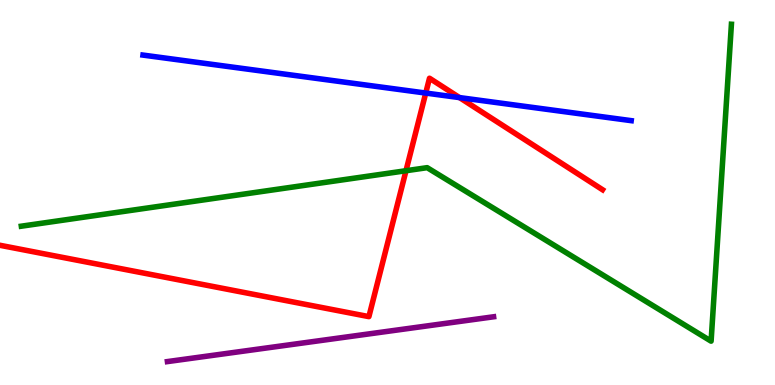[{'lines': ['blue', 'red'], 'intersections': [{'x': 5.49, 'y': 7.58}, {'x': 5.93, 'y': 7.47}]}, {'lines': ['green', 'red'], 'intersections': [{'x': 5.24, 'y': 5.57}]}, {'lines': ['purple', 'red'], 'intersections': []}, {'lines': ['blue', 'green'], 'intersections': []}, {'lines': ['blue', 'purple'], 'intersections': []}, {'lines': ['green', 'purple'], 'intersections': []}]